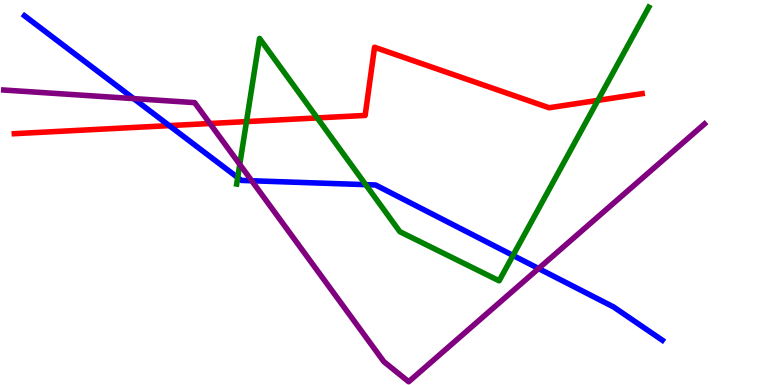[{'lines': ['blue', 'red'], 'intersections': [{'x': 2.18, 'y': 6.74}]}, {'lines': ['green', 'red'], 'intersections': [{'x': 3.18, 'y': 6.84}, {'x': 4.09, 'y': 6.94}, {'x': 7.71, 'y': 7.39}]}, {'lines': ['purple', 'red'], 'intersections': [{'x': 2.71, 'y': 6.79}]}, {'lines': ['blue', 'green'], 'intersections': [{'x': 3.07, 'y': 5.39}, {'x': 4.72, 'y': 5.2}, {'x': 6.62, 'y': 3.37}]}, {'lines': ['blue', 'purple'], 'intersections': [{'x': 1.73, 'y': 7.44}, {'x': 3.25, 'y': 5.3}, {'x': 6.95, 'y': 3.03}]}, {'lines': ['green', 'purple'], 'intersections': [{'x': 3.09, 'y': 5.73}]}]